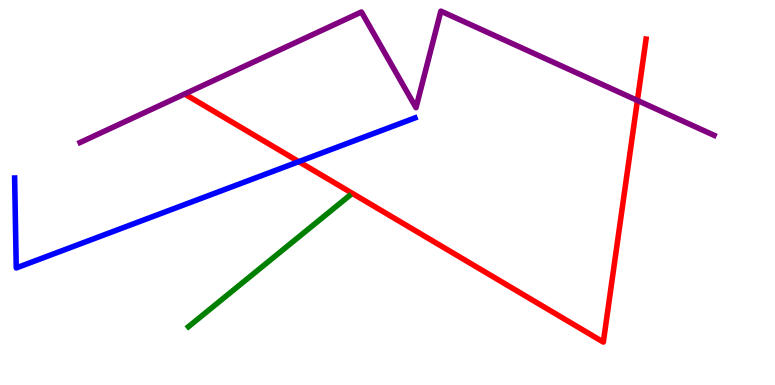[{'lines': ['blue', 'red'], 'intersections': [{'x': 3.86, 'y': 5.8}]}, {'lines': ['green', 'red'], 'intersections': []}, {'lines': ['purple', 'red'], 'intersections': [{'x': 8.22, 'y': 7.39}]}, {'lines': ['blue', 'green'], 'intersections': []}, {'lines': ['blue', 'purple'], 'intersections': []}, {'lines': ['green', 'purple'], 'intersections': []}]